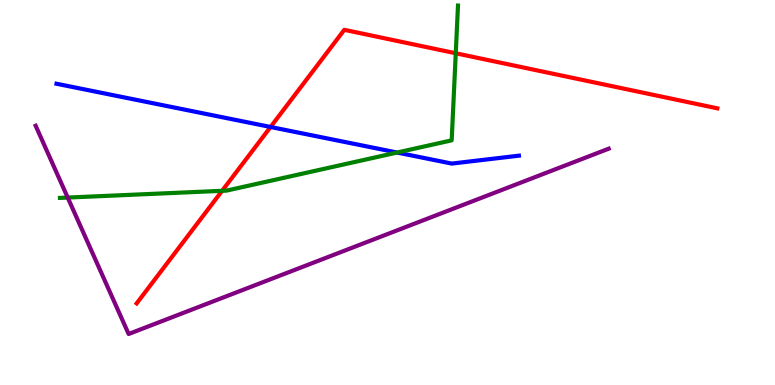[{'lines': ['blue', 'red'], 'intersections': [{'x': 3.49, 'y': 6.7}]}, {'lines': ['green', 'red'], 'intersections': [{'x': 2.87, 'y': 5.04}, {'x': 5.88, 'y': 8.62}]}, {'lines': ['purple', 'red'], 'intersections': []}, {'lines': ['blue', 'green'], 'intersections': [{'x': 5.12, 'y': 6.04}]}, {'lines': ['blue', 'purple'], 'intersections': []}, {'lines': ['green', 'purple'], 'intersections': [{'x': 0.874, 'y': 4.87}]}]